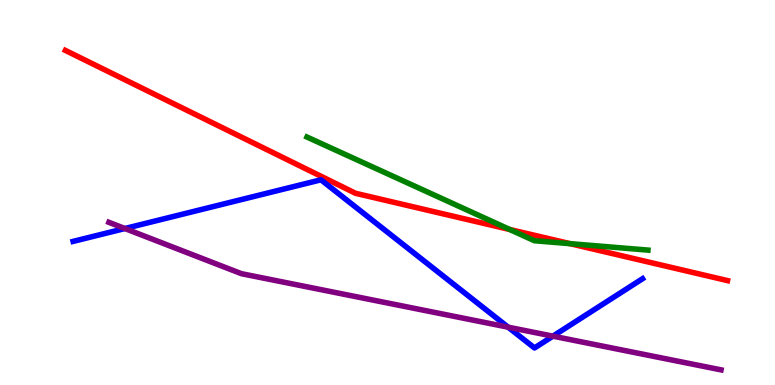[{'lines': ['blue', 'red'], 'intersections': []}, {'lines': ['green', 'red'], 'intersections': [{'x': 6.58, 'y': 4.04}, {'x': 7.36, 'y': 3.67}]}, {'lines': ['purple', 'red'], 'intersections': []}, {'lines': ['blue', 'green'], 'intersections': []}, {'lines': ['blue', 'purple'], 'intersections': [{'x': 1.61, 'y': 4.06}, {'x': 6.56, 'y': 1.5}, {'x': 7.13, 'y': 1.27}]}, {'lines': ['green', 'purple'], 'intersections': []}]